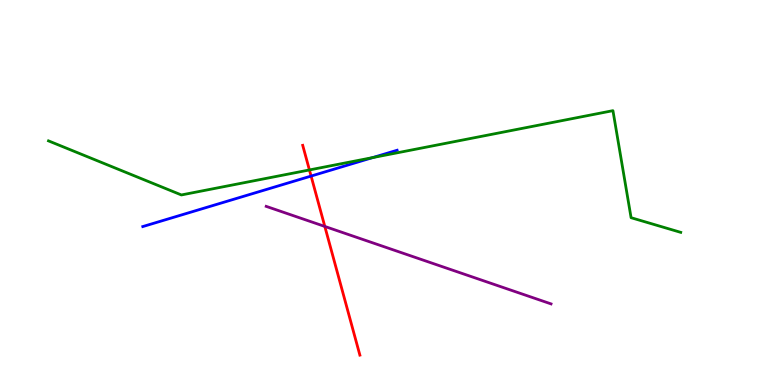[{'lines': ['blue', 'red'], 'intersections': [{'x': 4.01, 'y': 5.43}]}, {'lines': ['green', 'red'], 'intersections': [{'x': 3.99, 'y': 5.59}]}, {'lines': ['purple', 'red'], 'intersections': [{'x': 4.19, 'y': 4.12}]}, {'lines': ['blue', 'green'], 'intersections': [{'x': 4.81, 'y': 5.91}]}, {'lines': ['blue', 'purple'], 'intersections': []}, {'lines': ['green', 'purple'], 'intersections': []}]